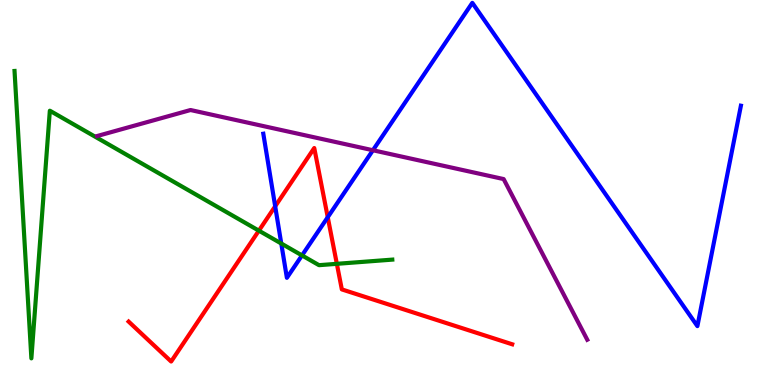[{'lines': ['blue', 'red'], 'intersections': [{'x': 3.55, 'y': 4.64}, {'x': 4.23, 'y': 4.36}]}, {'lines': ['green', 'red'], 'intersections': [{'x': 3.34, 'y': 4.01}, {'x': 4.35, 'y': 3.15}]}, {'lines': ['purple', 'red'], 'intersections': []}, {'lines': ['blue', 'green'], 'intersections': [{'x': 3.63, 'y': 3.67}, {'x': 3.9, 'y': 3.37}]}, {'lines': ['blue', 'purple'], 'intersections': [{'x': 4.81, 'y': 6.1}]}, {'lines': ['green', 'purple'], 'intersections': []}]